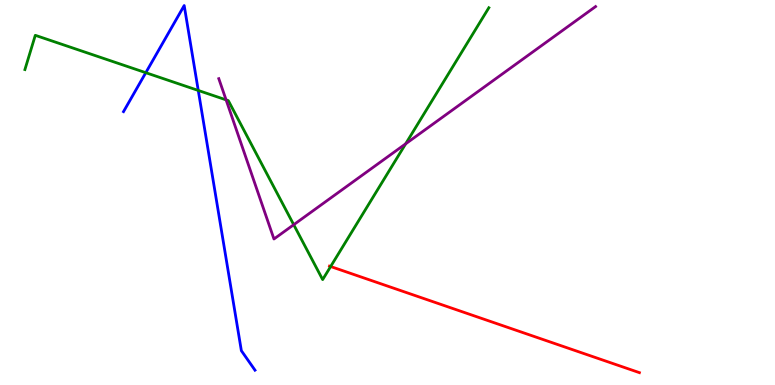[{'lines': ['blue', 'red'], 'intersections': []}, {'lines': ['green', 'red'], 'intersections': [{'x': 4.27, 'y': 3.08}]}, {'lines': ['purple', 'red'], 'intersections': []}, {'lines': ['blue', 'green'], 'intersections': [{'x': 1.88, 'y': 8.11}, {'x': 2.56, 'y': 7.65}]}, {'lines': ['blue', 'purple'], 'intersections': []}, {'lines': ['green', 'purple'], 'intersections': [{'x': 2.92, 'y': 7.41}, {'x': 3.79, 'y': 4.16}, {'x': 5.23, 'y': 6.26}]}]